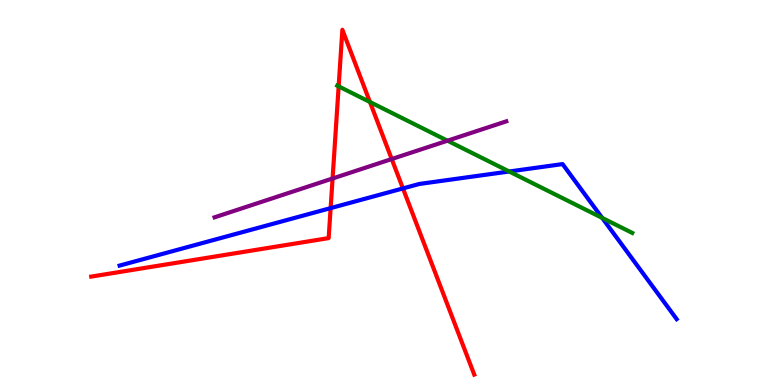[{'lines': ['blue', 'red'], 'intersections': [{'x': 4.27, 'y': 4.59}, {'x': 5.2, 'y': 5.11}]}, {'lines': ['green', 'red'], 'intersections': [{'x': 4.37, 'y': 7.76}, {'x': 4.77, 'y': 7.35}]}, {'lines': ['purple', 'red'], 'intersections': [{'x': 4.29, 'y': 5.36}, {'x': 5.05, 'y': 5.87}]}, {'lines': ['blue', 'green'], 'intersections': [{'x': 6.57, 'y': 5.55}, {'x': 7.77, 'y': 4.34}]}, {'lines': ['blue', 'purple'], 'intersections': []}, {'lines': ['green', 'purple'], 'intersections': [{'x': 5.77, 'y': 6.35}]}]